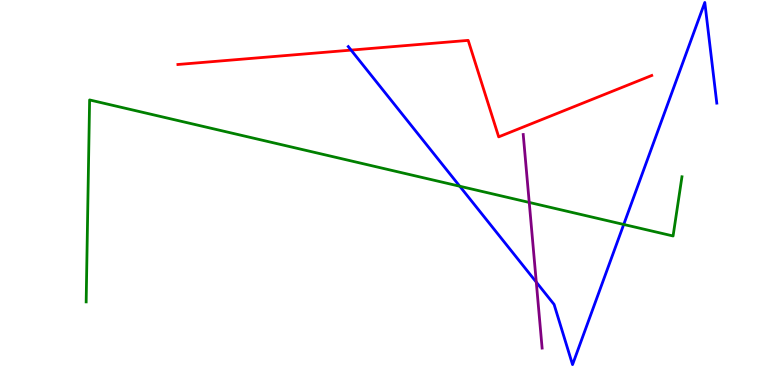[{'lines': ['blue', 'red'], 'intersections': [{'x': 4.53, 'y': 8.7}]}, {'lines': ['green', 'red'], 'intersections': []}, {'lines': ['purple', 'red'], 'intersections': []}, {'lines': ['blue', 'green'], 'intersections': [{'x': 5.93, 'y': 5.16}, {'x': 8.05, 'y': 4.17}]}, {'lines': ['blue', 'purple'], 'intersections': [{'x': 6.92, 'y': 2.67}]}, {'lines': ['green', 'purple'], 'intersections': [{'x': 6.83, 'y': 4.74}]}]